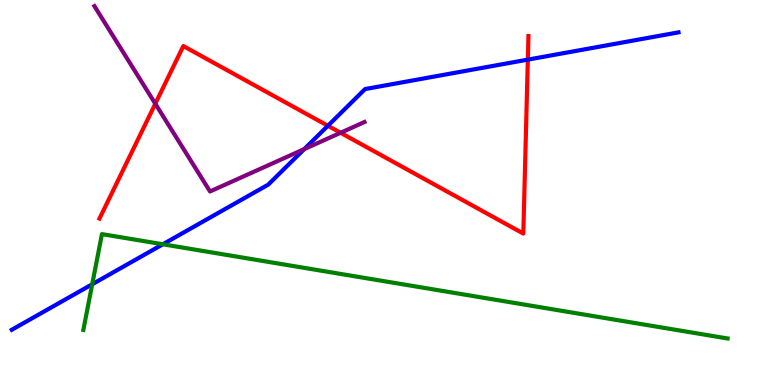[{'lines': ['blue', 'red'], 'intersections': [{'x': 4.23, 'y': 6.73}, {'x': 6.81, 'y': 8.45}]}, {'lines': ['green', 'red'], 'intersections': []}, {'lines': ['purple', 'red'], 'intersections': [{'x': 2.0, 'y': 7.31}, {'x': 4.39, 'y': 6.55}]}, {'lines': ['blue', 'green'], 'intersections': [{'x': 1.19, 'y': 2.62}, {'x': 2.1, 'y': 3.66}]}, {'lines': ['blue', 'purple'], 'intersections': [{'x': 3.93, 'y': 6.13}]}, {'lines': ['green', 'purple'], 'intersections': []}]